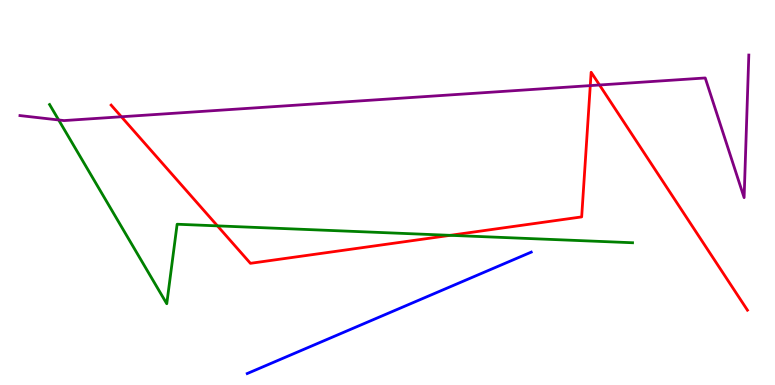[{'lines': ['blue', 'red'], 'intersections': []}, {'lines': ['green', 'red'], 'intersections': [{'x': 2.81, 'y': 4.13}, {'x': 5.81, 'y': 3.89}]}, {'lines': ['purple', 'red'], 'intersections': [{'x': 1.57, 'y': 6.97}, {'x': 7.62, 'y': 7.78}, {'x': 7.74, 'y': 7.79}]}, {'lines': ['blue', 'green'], 'intersections': []}, {'lines': ['blue', 'purple'], 'intersections': []}, {'lines': ['green', 'purple'], 'intersections': [{'x': 0.757, 'y': 6.88}]}]